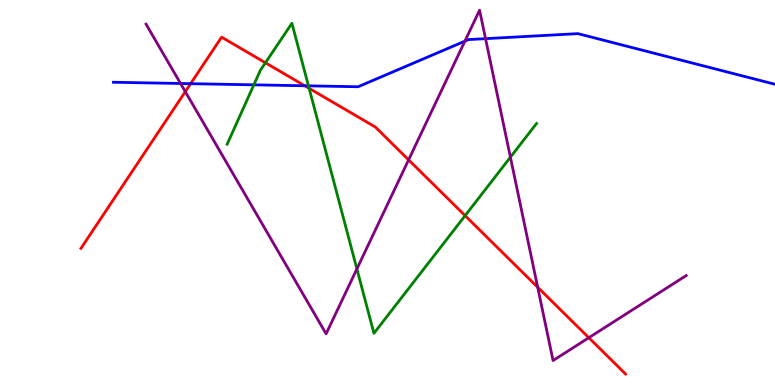[{'lines': ['blue', 'red'], 'intersections': [{'x': 2.46, 'y': 7.83}, {'x': 3.93, 'y': 7.77}]}, {'lines': ['green', 'red'], 'intersections': [{'x': 3.42, 'y': 8.37}, {'x': 3.99, 'y': 7.71}, {'x': 6.0, 'y': 4.4}]}, {'lines': ['purple', 'red'], 'intersections': [{'x': 2.39, 'y': 7.62}, {'x': 5.27, 'y': 5.85}, {'x': 6.94, 'y': 2.54}, {'x': 7.6, 'y': 1.23}]}, {'lines': ['blue', 'green'], 'intersections': [{'x': 3.28, 'y': 7.8}, {'x': 3.98, 'y': 7.77}]}, {'lines': ['blue', 'purple'], 'intersections': [{'x': 2.33, 'y': 7.83}, {'x': 6.0, 'y': 8.93}, {'x': 6.27, 'y': 9.0}]}, {'lines': ['green', 'purple'], 'intersections': [{'x': 4.61, 'y': 3.01}, {'x': 6.59, 'y': 5.92}]}]